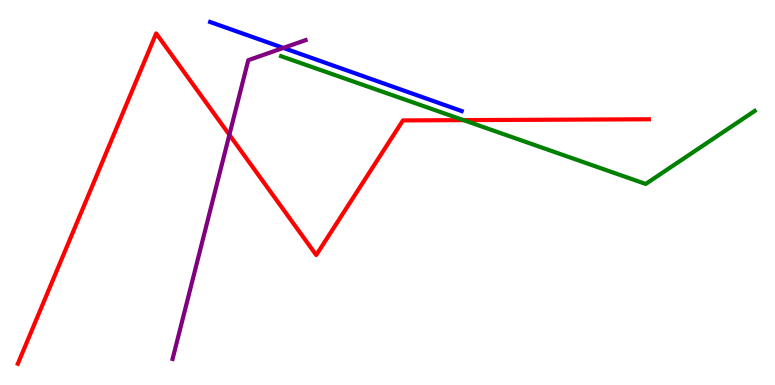[{'lines': ['blue', 'red'], 'intersections': []}, {'lines': ['green', 'red'], 'intersections': [{'x': 5.98, 'y': 6.88}]}, {'lines': ['purple', 'red'], 'intersections': [{'x': 2.96, 'y': 6.5}]}, {'lines': ['blue', 'green'], 'intersections': []}, {'lines': ['blue', 'purple'], 'intersections': [{'x': 3.66, 'y': 8.76}]}, {'lines': ['green', 'purple'], 'intersections': []}]